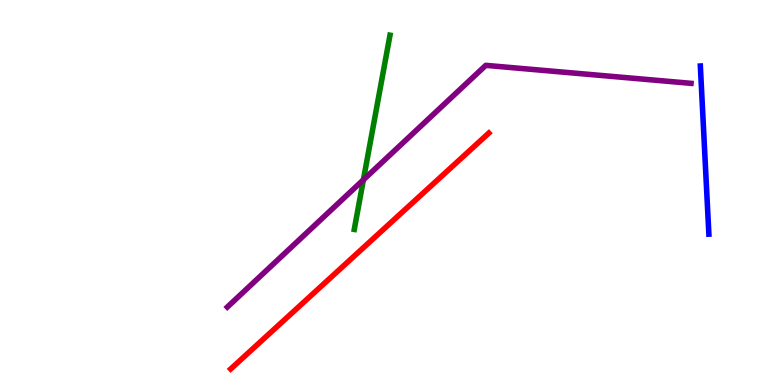[{'lines': ['blue', 'red'], 'intersections': []}, {'lines': ['green', 'red'], 'intersections': []}, {'lines': ['purple', 'red'], 'intersections': []}, {'lines': ['blue', 'green'], 'intersections': []}, {'lines': ['blue', 'purple'], 'intersections': []}, {'lines': ['green', 'purple'], 'intersections': [{'x': 4.69, 'y': 5.33}]}]